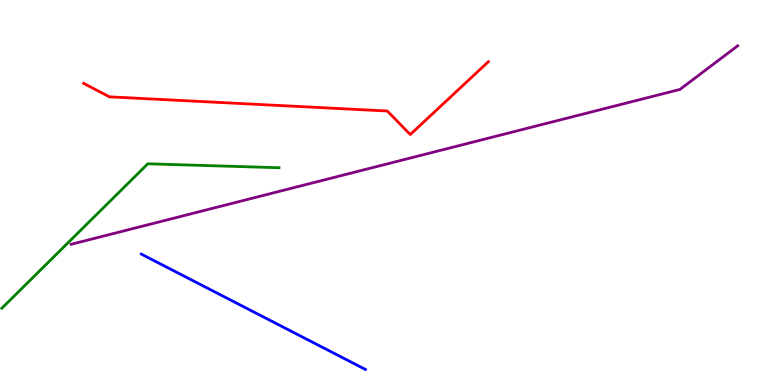[{'lines': ['blue', 'red'], 'intersections': []}, {'lines': ['green', 'red'], 'intersections': []}, {'lines': ['purple', 'red'], 'intersections': []}, {'lines': ['blue', 'green'], 'intersections': []}, {'lines': ['blue', 'purple'], 'intersections': []}, {'lines': ['green', 'purple'], 'intersections': []}]